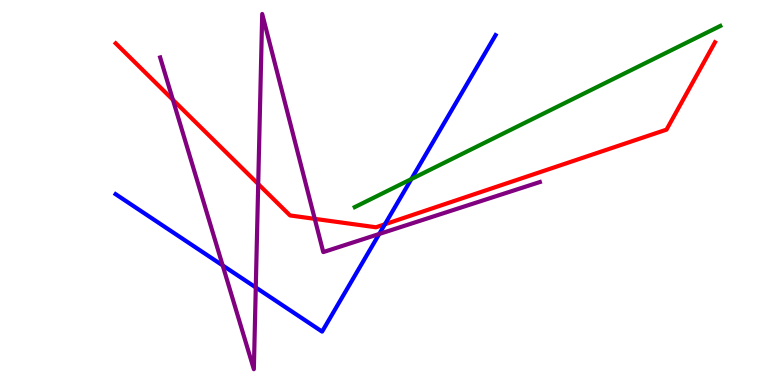[{'lines': ['blue', 'red'], 'intersections': [{'x': 4.97, 'y': 4.17}]}, {'lines': ['green', 'red'], 'intersections': []}, {'lines': ['purple', 'red'], 'intersections': [{'x': 2.23, 'y': 7.41}, {'x': 3.33, 'y': 5.22}, {'x': 4.06, 'y': 4.32}]}, {'lines': ['blue', 'green'], 'intersections': [{'x': 5.31, 'y': 5.35}]}, {'lines': ['blue', 'purple'], 'intersections': [{'x': 2.87, 'y': 3.11}, {'x': 3.3, 'y': 2.53}, {'x': 4.89, 'y': 3.92}]}, {'lines': ['green', 'purple'], 'intersections': []}]